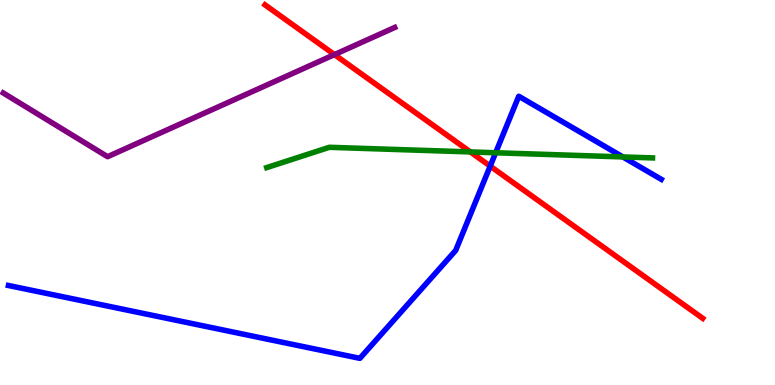[{'lines': ['blue', 'red'], 'intersections': [{'x': 6.32, 'y': 5.69}]}, {'lines': ['green', 'red'], 'intersections': [{'x': 6.07, 'y': 6.05}]}, {'lines': ['purple', 'red'], 'intersections': [{'x': 4.32, 'y': 8.58}]}, {'lines': ['blue', 'green'], 'intersections': [{'x': 6.4, 'y': 6.03}, {'x': 8.04, 'y': 5.92}]}, {'lines': ['blue', 'purple'], 'intersections': []}, {'lines': ['green', 'purple'], 'intersections': []}]